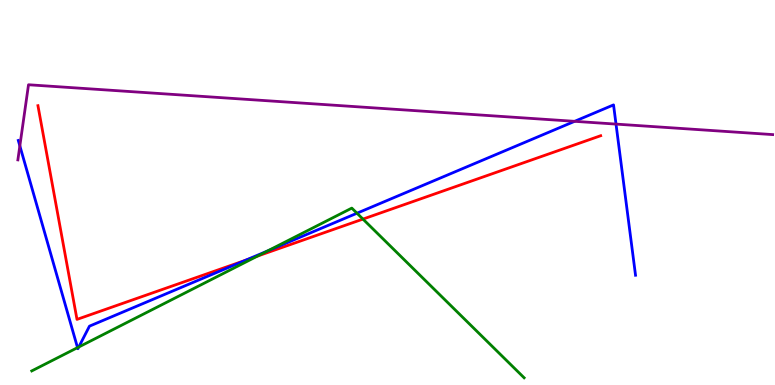[{'lines': ['blue', 'red'], 'intersections': [{'x': 3.17, 'y': 3.24}]}, {'lines': ['green', 'red'], 'intersections': [{'x': 3.32, 'y': 3.35}, {'x': 4.68, 'y': 4.31}]}, {'lines': ['purple', 'red'], 'intersections': []}, {'lines': ['blue', 'green'], 'intersections': [{'x': 1.0, 'y': 0.971}, {'x': 1.02, 'y': 0.987}, {'x': 3.45, 'y': 3.48}, {'x': 4.61, 'y': 4.46}]}, {'lines': ['blue', 'purple'], 'intersections': [{'x': 0.256, 'y': 6.21}, {'x': 7.41, 'y': 6.85}, {'x': 7.95, 'y': 6.78}]}, {'lines': ['green', 'purple'], 'intersections': []}]